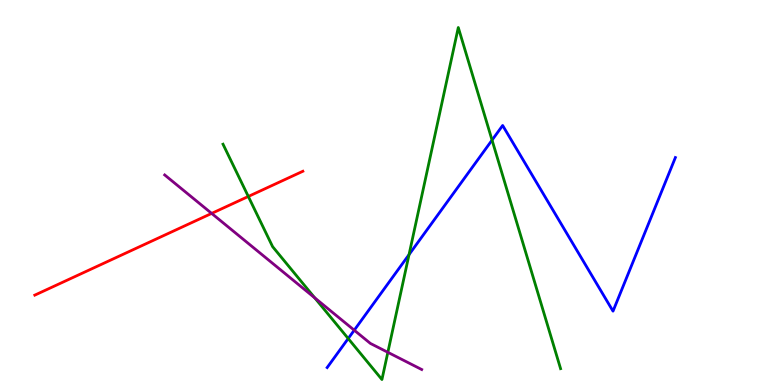[{'lines': ['blue', 'red'], 'intersections': []}, {'lines': ['green', 'red'], 'intersections': [{'x': 3.2, 'y': 4.9}]}, {'lines': ['purple', 'red'], 'intersections': [{'x': 2.73, 'y': 4.46}]}, {'lines': ['blue', 'green'], 'intersections': [{'x': 4.49, 'y': 1.21}, {'x': 5.28, 'y': 3.39}, {'x': 6.35, 'y': 6.36}]}, {'lines': ['blue', 'purple'], 'intersections': [{'x': 4.57, 'y': 1.42}]}, {'lines': ['green', 'purple'], 'intersections': [{'x': 4.06, 'y': 2.26}, {'x': 5.0, 'y': 0.849}]}]